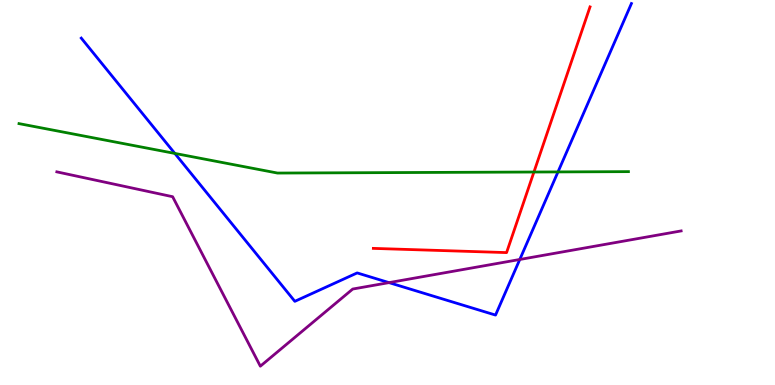[{'lines': ['blue', 'red'], 'intersections': []}, {'lines': ['green', 'red'], 'intersections': [{'x': 6.89, 'y': 5.53}]}, {'lines': ['purple', 'red'], 'intersections': []}, {'lines': ['blue', 'green'], 'intersections': [{'x': 2.26, 'y': 6.02}, {'x': 7.2, 'y': 5.53}]}, {'lines': ['blue', 'purple'], 'intersections': [{'x': 5.02, 'y': 2.66}, {'x': 6.71, 'y': 3.26}]}, {'lines': ['green', 'purple'], 'intersections': []}]